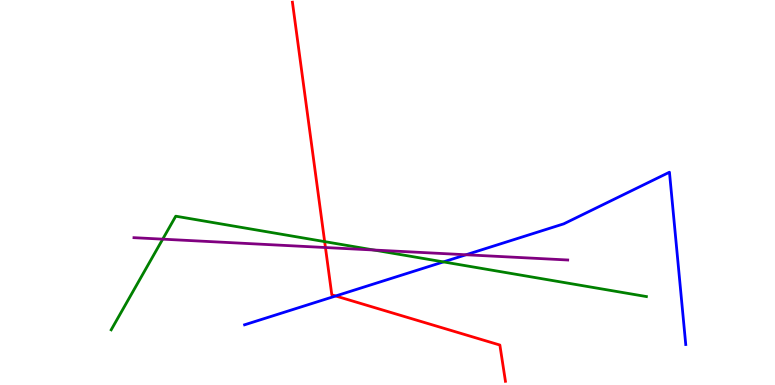[{'lines': ['blue', 'red'], 'intersections': [{'x': 4.33, 'y': 2.31}]}, {'lines': ['green', 'red'], 'intersections': [{'x': 4.19, 'y': 3.72}]}, {'lines': ['purple', 'red'], 'intersections': [{'x': 4.2, 'y': 3.57}]}, {'lines': ['blue', 'green'], 'intersections': [{'x': 5.72, 'y': 3.2}]}, {'lines': ['blue', 'purple'], 'intersections': [{'x': 6.01, 'y': 3.38}]}, {'lines': ['green', 'purple'], 'intersections': [{'x': 2.1, 'y': 3.79}, {'x': 4.82, 'y': 3.51}]}]